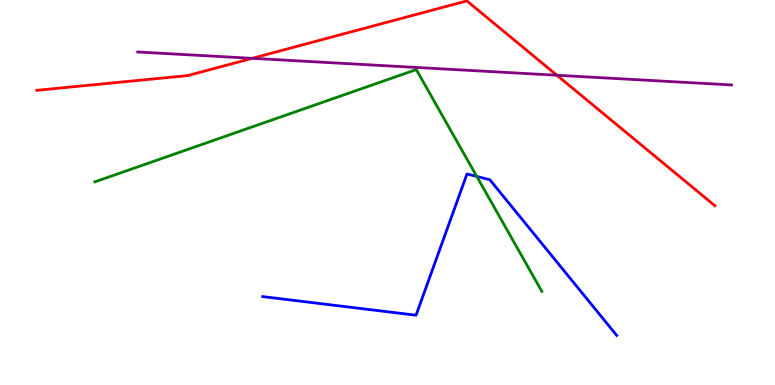[{'lines': ['blue', 'red'], 'intersections': []}, {'lines': ['green', 'red'], 'intersections': []}, {'lines': ['purple', 'red'], 'intersections': [{'x': 3.25, 'y': 8.48}, {'x': 7.19, 'y': 8.05}]}, {'lines': ['blue', 'green'], 'intersections': [{'x': 6.15, 'y': 5.42}]}, {'lines': ['blue', 'purple'], 'intersections': []}, {'lines': ['green', 'purple'], 'intersections': []}]